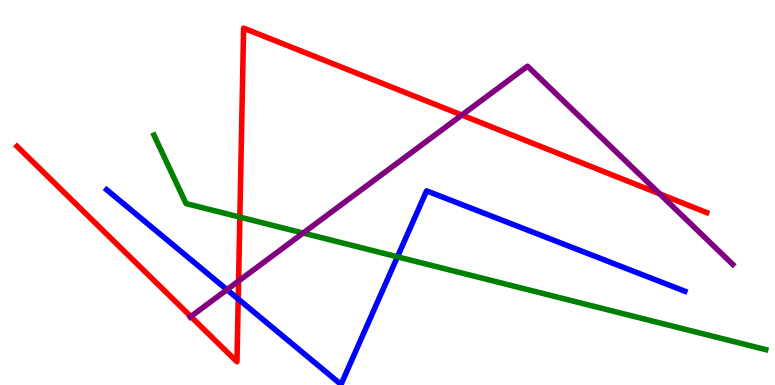[{'lines': ['blue', 'red'], 'intersections': [{'x': 3.07, 'y': 2.23}]}, {'lines': ['green', 'red'], 'intersections': [{'x': 3.09, 'y': 4.36}]}, {'lines': ['purple', 'red'], 'intersections': [{'x': 2.46, 'y': 1.78}, {'x': 3.08, 'y': 2.7}, {'x': 5.96, 'y': 7.01}, {'x': 8.51, 'y': 4.96}]}, {'lines': ['blue', 'green'], 'intersections': [{'x': 5.13, 'y': 3.33}]}, {'lines': ['blue', 'purple'], 'intersections': [{'x': 2.93, 'y': 2.48}]}, {'lines': ['green', 'purple'], 'intersections': [{'x': 3.91, 'y': 3.95}]}]